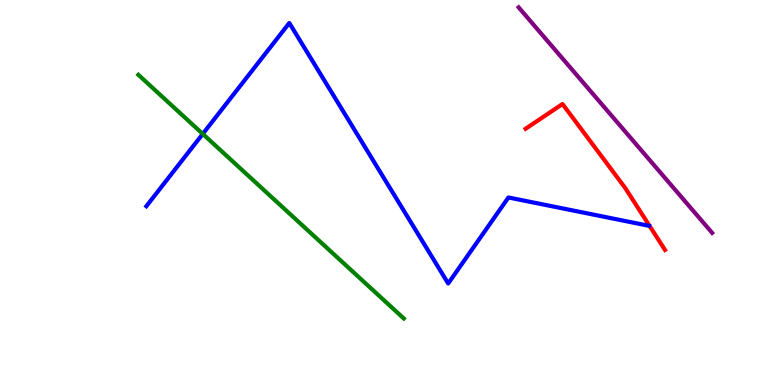[{'lines': ['blue', 'red'], 'intersections': []}, {'lines': ['green', 'red'], 'intersections': []}, {'lines': ['purple', 'red'], 'intersections': []}, {'lines': ['blue', 'green'], 'intersections': [{'x': 2.62, 'y': 6.52}]}, {'lines': ['blue', 'purple'], 'intersections': []}, {'lines': ['green', 'purple'], 'intersections': []}]